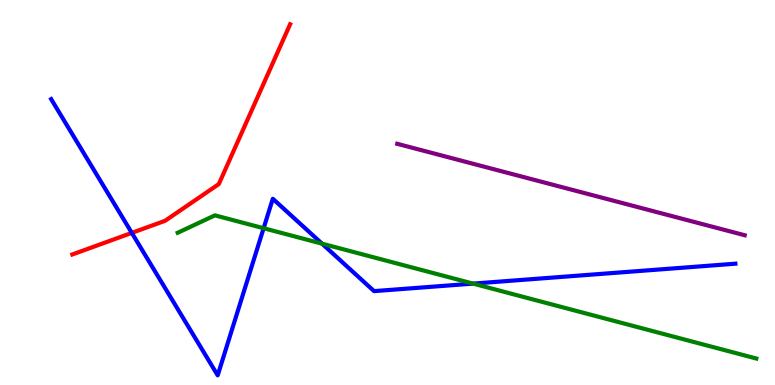[{'lines': ['blue', 'red'], 'intersections': [{'x': 1.7, 'y': 3.95}]}, {'lines': ['green', 'red'], 'intersections': []}, {'lines': ['purple', 'red'], 'intersections': []}, {'lines': ['blue', 'green'], 'intersections': [{'x': 3.4, 'y': 4.07}, {'x': 4.16, 'y': 3.67}, {'x': 6.1, 'y': 2.63}]}, {'lines': ['blue', 'purple'], 'intersections': []}, {'lines': ['green', 'purple'], 'intersections': []}]